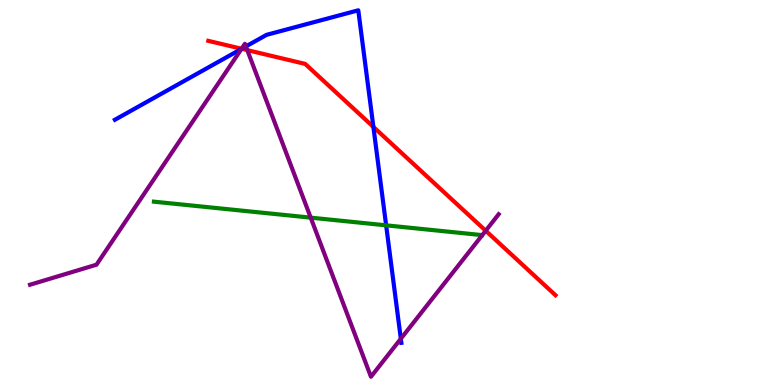[{'lines': ['blue', 'red'], 'intersections': [{'x': 3.12, 'y': 8.73}, {'x': 4.82, 'y': 6.7}]}, {'lines': ['green', 'red'], 'intersections': []}, {'lines': ['purple', 'red'], 'intersections': [{'x': 3.12, 'y': 8.73}, {'x': 3.19, 'y': 8.7}, {'x': 6.27, 'y': 4.01}]}, {'lines': ['blue', 'green'], 'intersections': [{'x': 4.98, 'y': 4.15}]}, {'lines': ['blue', 'purple'], 'intersections': [{'x': 3.12, 'y': 8.73}, {'x': 3.17, 'y': 8.79}, {'x': 5.17, 'y': 1.2}]}, {'lines': ['green', 'purple'], 'intersections': [{'x': 4.01, 'y': 4.35}]}]